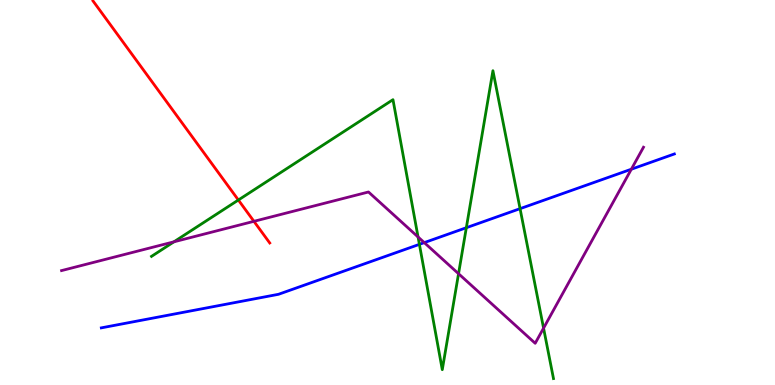[{'lines': ['blue', 'red'], 'intersections': []}, {'lines': ['green', 'red'], 'intersections': [{'x': 3.08, 'y': 4.8}]}, {'lines': ['purple', 'red'], 'intersections': [{'x': 3.28, 'y': 4.25}]}, {'lines': ['blue', 'green'], 'intersections': [{'x': 5.41, 'y': 3.65}, {'x': 6.02, 'y': 4.09}, {'x': 6.71, 'y': 4.58}]}, {'lines': ['blue', 'purple'], 'intersections': [{'x': 5.47, 'y': 3.7}, {'x': 8.15, 'y': 5.6}]}, {'lines': ['green', 'purple'], 'intersections': [{'x': 2.24, 'y': 3.72}, {'x': 5.39, 'y': 3.85}, {'x': 5.92, 'y': 2.89}, {'x': 7.01, 'y': 1.48}]}]